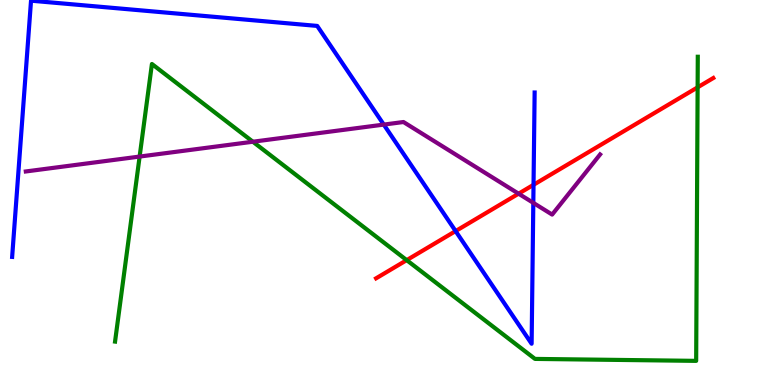[{'lines': ['blue', 'red'], 'intersections': [{'x': 5.88, 'y': 4.0}, {'x': 6.88, 'y': 5.2}]}, {'lines': ['green', 'red'], 'intersections': [{'x': 5.25, 'y': 3.24}, {'x': 9.0, 'y': 7.73}]}, {'lines': ['purple', 'red'], 'intersections': [{'x': 6.69, 'y': 4.97}]}, {'lines': ['blue', 'green'], 'intersections': []}, {'lines': ['blue', 'purple'], 'intersections': [{'x': 4.95, 'y': 6.76}, {'x': 6.88, 'y': 4.73}]}, {'lines': ['green', 'purple'], 'intersections': [{'x': 1.8, 'y': 5.93}, {'x': 3.26, 'y': 6.32}]}]